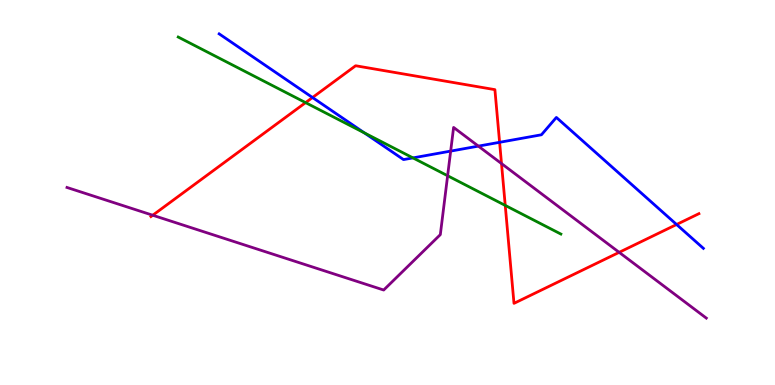[{'lines': ['blue', 'red'], 'intersections': [{'x': 4.03, 'y': 7.47}, {'x': 6.45, 'y': 6.3}, {'x': 8.73, 'y': 4.17}]}, {'lines': ['green', 'red'], 'intersections': [{'x': 3.94, 'y': 7.33}, {'x': 6.52, 'y': 4.66}]}, {'lines': ['purple', 'red'], 'intersections': [{'x': 1.97, 'y': 4.41}, {'x': 6.47, 'y': 5.75}, {'x': 7.99, 'y': 3.45}]}, {'lines': ['blue', 'green'], 'intersections': [{'x': 4.7, 'y': 6.55}, {'x': 5.33, 'y': 5.9}]}, {'lines': ['blue', 'purple'], 'intersections': [{'x': 5.82, 'y': 6.08}, {'x': 6.17, 'y': 6.2}]}, {'lines': ['green', 'purple'], 'intersections': [{'x': 5.78, 'y': 5.44}]}]